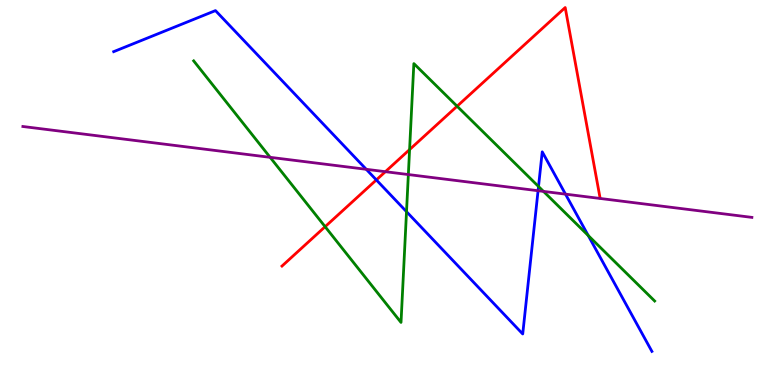[{'lines': ['blue', 'red'], 'intersections': [{'x': 4.86, 'y': 5.33}]}, {'lines': ['green', 'red'], 'intersections': [{'x': 4.2, 'y': 4.11}, {'x': 5.29, 'y': 6.11}, {'x': 5.9, 'y': 7.24}]}, {'lines': ['purple', 'red'], 'intersections': [{'x': 4.97, 'y': 5.54}]}, {'lines': ['blue', 'green'], 'intersections': [{'x': 5.25, 'y': 4.5}, {'x': 6.95, 'y': 5.16}, {'x': 7.59, 'y': 3.88}]}, {'lines': ['blue', 'purple'], 'intersections': [{'x': 4.73, 'y': 5.6}, {'x': 6.94, 'y': 5.05}, {'x': 7.3, 'y': 4.96}]}, {'lines': ['green', 'purple'], 'intersections': [{'x': 3.49, 'y': 5.91}, {'x': 5.27, 'y': 5.47}, {'x': 7.01, 'y': 5.03}]}]